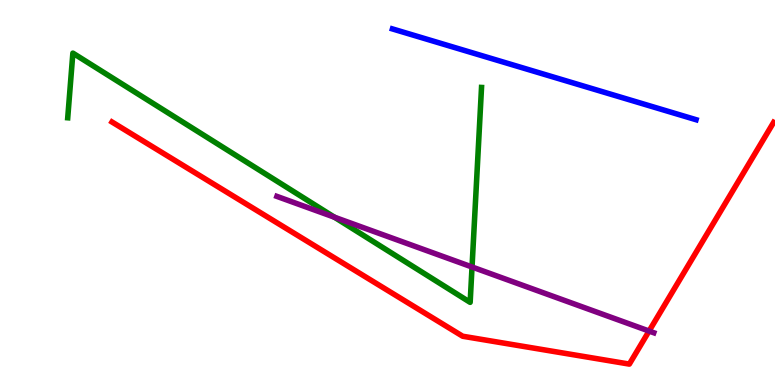[{'lines': ['blue', 'red'], 'intersections': []}, {'lines': ['green', 'red'], 'intersections': []}, {'lines': ['purple', 'red'], 'intersections': [{'x': 8.38, 'y': 1.4}]}, {'lines': ['blue', 'green'], 'intersections': []}, {'lines': ['blue', 'purple'], 'intersections': []}, {'lines': ['green', 'purple'], 'intersections': [{'x': 4.32, 'y': 4.36}, {'x': 6.09, 'y': 3.07}]}]